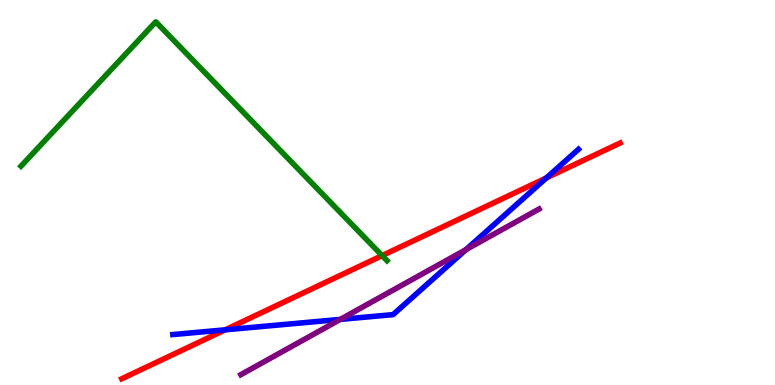[{'lines': ['blue', 'red'], 'intersections': [{'x': 2.91, 'y': 1.43}, {'x': 7.05, 'y': 5.38}]}, {'lines': ['green', 'red'], 'intersections': [{'x': 4.93, 'y': 3.36}]}, {'lines': ['purple', 'red'], 'intersections': []}, {'lines': ['blue', 'green'], 'intersections': []}, {'lines': ['blue', 'purple'], 'intersections': [{'x': 4.39, 'y': 1.7}, {'x': 6.01, 'y': 3.52}]}, {'lines': ['green', 'purple'], 'intersections': []}]